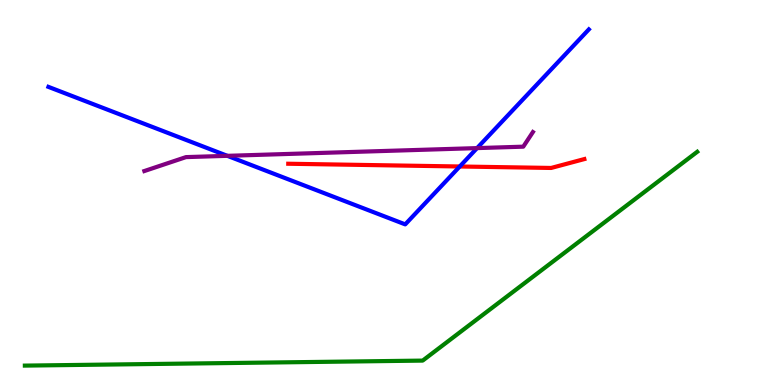[{'lines': ['blue', 'red'], 'intersections': [{'x': 5.93, 'y': 5.68}]}, {'lines': ['green', 'red'], 'intersections': []}, {'lines': ['purple', 'red'], 'intersections': []}, {'lines': ['blue', 'green'], 'intersections': []}, {'lines': ['blue', 'purple'], 'intersections': [{'x': 2.93, 'y': 5.95}, {'x': 6.16, 'y': 6.15}]}, {'lines': ['green', 'purple'], 'intersections': []}]